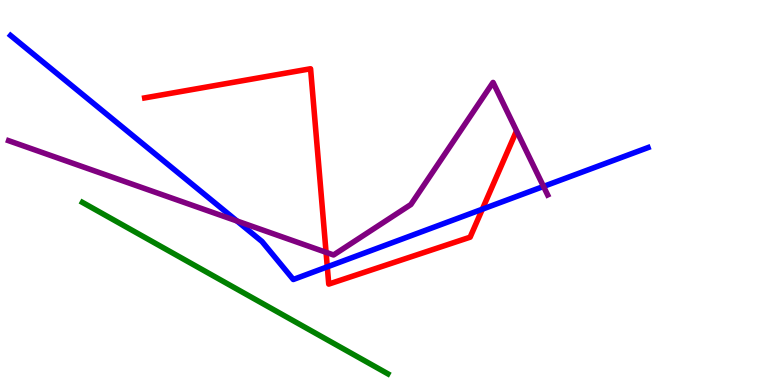[{'lines': ['blue', 'red'], 'intersections': [{'x': 4.22, 'y': 3.07}, {'x': 6.22, 'y': 4.57}]}, {'lines': ['green', 'red'], 'intersections': []}, {'lines': ['purple', 'red'], 'intersections': [{'x': 4.21, 'y': 3.45}]}, {'lines': ['blue', 'green'], 'intersections': []}, {'lines': ['blue', 'purple'], 'intersections': [{'x': 3.06, 'y': 4.26}, {'x': 7.01, 'y': 5.16}]}, {'lines': ['green', 'purple'], 'intersections': []}]